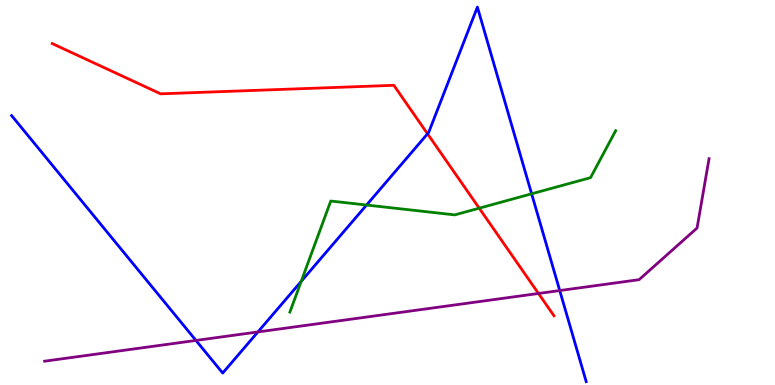[{'lines': ['blue', 'red'], 'intersections': [{'x': 5.52, 'y': 6.52}]}, {'lines': ['green', 'red'], 'intersections': [{'x': 6.18, 'y': 4.59}]}, {'lines': ['purple', 'red'], 'intersections': [{'x': 6.95, 'y': 2.38}]}, {'lines': ['blue', 'green'], 'intersections': [{'x': 3.89, 'y': 2.69}, {'x': 4.73, 'y': 4.67}, {'x': 6.86, 'y': 4.97}]}, {'lines': ['blue', 'purple'], 'intersections': [{'x': 2.53, 'y': 1.16}, {'x': 3.33, 'y': 1.38}, {'x': 7.22, 'y': 2.45}]}, {'lines': ['green', 'purple'], 'intersections': []}]